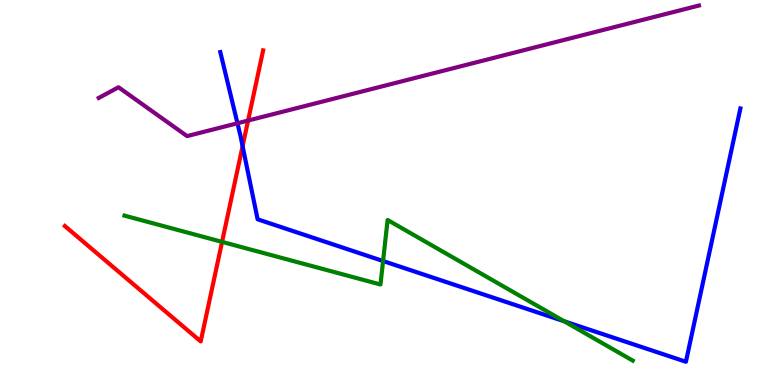[{'lines': ['blue', 'red'], 'intersections': [{'x': 3.13, 'y': 6.2}]}, {'lines': ['green', 'red'], 'intersections': [{'x': 2.87, 'y': 3.72}]}, {'lines': ['purple', 'red'], 'intersections': [{'x': 3.2, 'y': 6.87}]}, {'lines': ['blue', 'green'], 'intersections': [{'x': 4.94, 'y': 3.22}, {'x': 7.28, 'y': 1.66}]}, {'lines': ['blue', 'purple'], 'intersections': [{'x': 3.06, 'y': 6.8}]}, {'lines': ['green', 'purple'], 'intersections': []}]